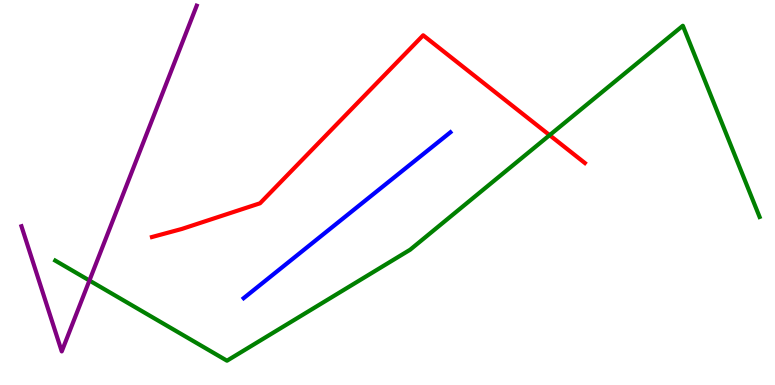[{'lines': ['blue', 'red'], 'intersections': []}, {'lines': ['green', 'red'], 'intersections': [{'x': 7.09, 'y': 6.49}]}, {'lines': ['purple', 'red'], 'intersections': []}, {'lines': ['blue', 'green'], 'intersections': []}, {'lines': ['blue', 'purple'], 'intersections': []}, {'lines': ['green', 'purple'], 'intersections': [{'x': 1.15, 'y': 2.71}]}]